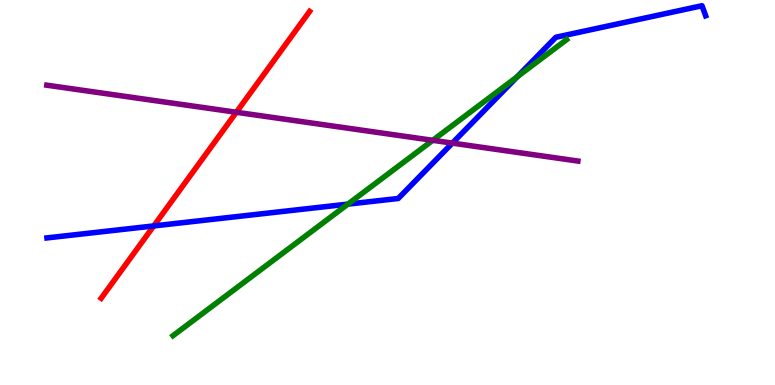[{'lines': ['blue', 'red'], 'intersections': [{'x': 1.98, 'y': 4.13}]}, {'lines': ['green', 'red'], 'intersections': []}, {'lines': ['purple', 'red'], 'intersections': [{'x': 3.05, 'y': 7.08}]}, {'lines': ['blue', 'green'], 'intersections': [{'x': 4.49, 'y': 4.7}, {'x': 6.67, 'y': 8.01}]}, {'lines': ['blue', 'purple'], 'intersections': [{'x': 5.84, 'y': 6.28}]}, {'lines': ['green', 'purple'], 'intersections': [{'x': 5.58, 'y': 6.36}]}]